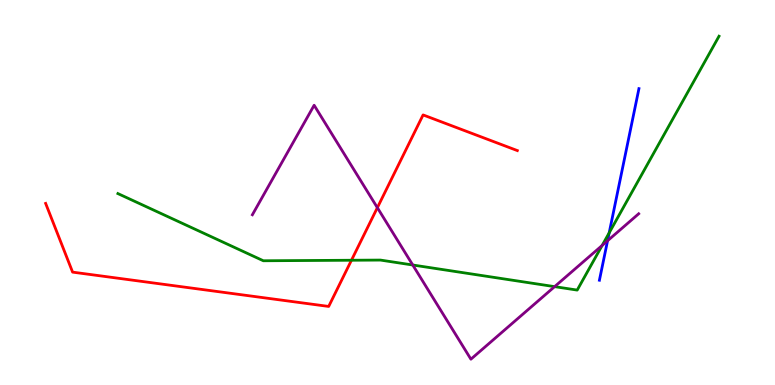[{'lines': ['blue', 'red'], 'intersections': []}, {'lines': ['green', 'red'], 'intersections': [{'x': 4.53, 'y': 3.24}]}, {'lines': ['purple', 'red'], 'intersections': [{'x': 4.87, 'y': 4.61}]}, {'lines': ['blue', 'green'], 'intersections': [{'x': 7.86, 'y': 3.95}]}, {'lines': ['blue', 'purple'], 'intersections': [{'x': 7.84, 'y': 3.75}]}, {'lines': ['green', 'purple'], 'intersections': [{'x': 5.33, 'y': 3.12}, {'x': 7.16, 'y': 2.55}, {'x': 7.77, 'y': 3.62}]}]